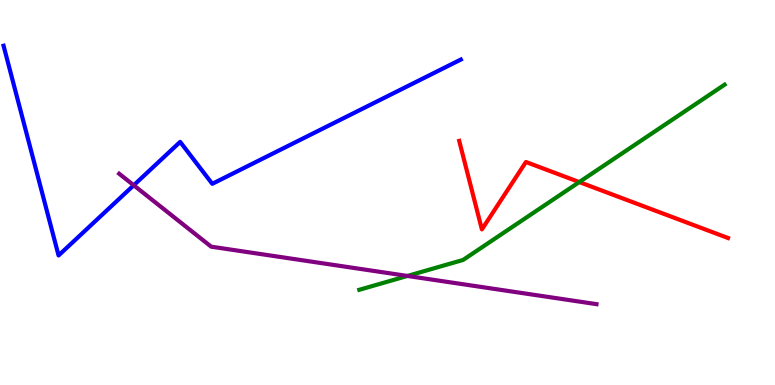[{'lines': ['blue', 'red'], 'intersections': []}, {'lines': ['green', 'red'], 'intersections': [{'x': 7.47, 'y': 5.27}]}, {'lines': ['purple', 'red'], 'intersections': []}, {'lines': ['blue', 'green'], 'intersections': []}, {'lines': ['blue', 'purple'], 'intersections': [{'x': 1.73, 'y': 5.19}]}, {'lines': ['green', 'purple'], 'intersections': [{'x': 5.26, 'y': 2.83}]}]